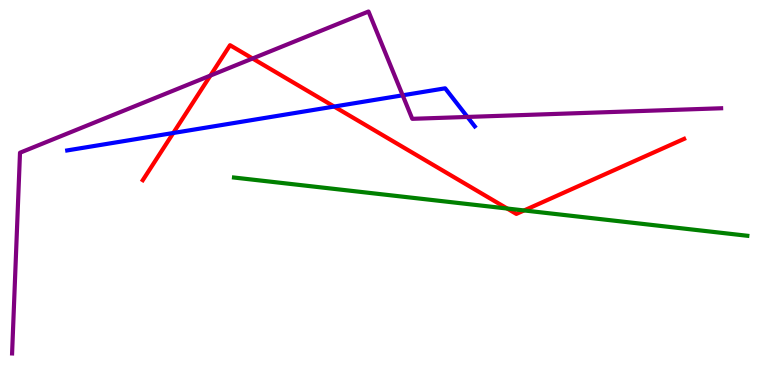[{'lines': ['blue', 'red'], 'intersections': [{'x': 2.24, 'y': 6.55}, {'x': 4.31, 'y': 7.23}]}, {'lines': ['green', 'red'], 'intersections': [{'x': 6.54, 'y': 4.58}, {'x': 6.76, 'y': 4.53}]}, {'lines': ['purple', 'red'], 'intersections': [{'x': 2.71, 'y': 8.04}, {'x': 3.26, 'y': 8.48}]}, {'lines': ['blue', 'green'], 'intersections': []}, {'lines': ['blue', 'purple'], 'intersections': [{'x': 5.2, 'y': 7.52}, {'x': 6.03, 'y': 6.96}]}, {'lines': ['green', 'purple'], 'intersections': []}]